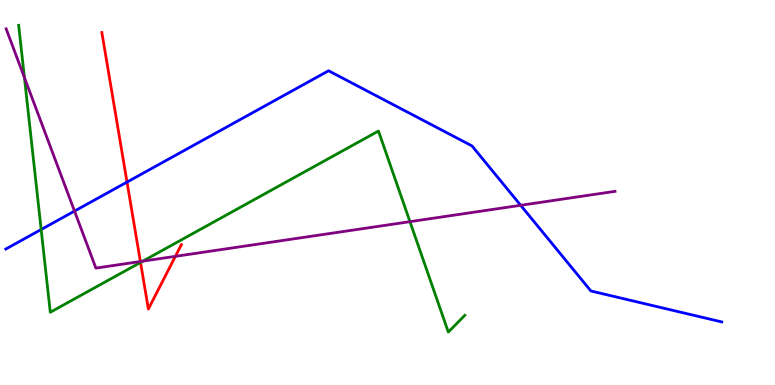[{'lines': ['blue', 'red'], 'intersections': [{'x': 1.64, 'y': 5.27}]}, {'lines': ['green', 'red'], 'intersections': [{'x': 1.81, 'y': 3.18}]}, {'lines': ['purple', 'red'], 'intersections': [{'x': 1.81, 'y': 3.21}, {'x': 2.26, 'y': 3.34}]}, {'lines': ['blue', 'green'], 'intersections': [{'x': 0.531, 'y': 4.04}]}, {'lines': ['blue', 'purple'], 'intersections': [{'x': 0.961, 'y': 4.52}, {'x': 6.72, 'y': 4.67}]}, {'lines': ['green', 'purple'], 'intersections': [{'x': 0.315, 'y': 7.99}, {'x': 1.84, 'y': 3.22}, {'x': 5.29, 'y': 4.24}]}]